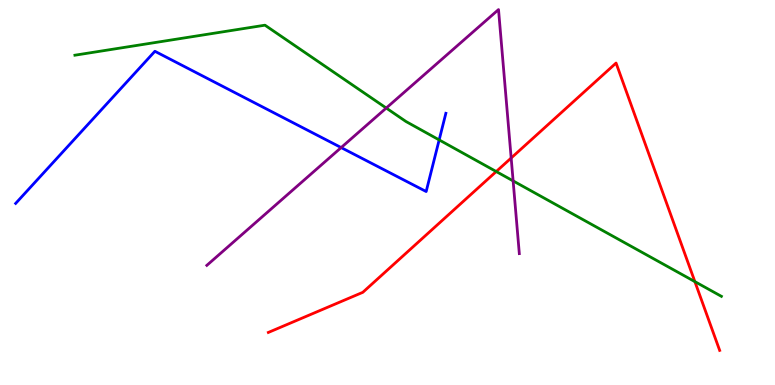[{'lines': ['blue', 'red'], 'intersections': []}, {'lines': ['green', 'red'], 'intersections': [{'x': 6.4, 'y': 5.54}, {'x': 8.97, 'y': 2.69}]}, {'lines': ['purple', 'red'], 'intersections': [{'x': 6.6, 'y': 5.9}]}, {'lines': ['blue', 'green'], 'intersections': [{'x': 5.67, 'y': 6.37}]}, {'lines': ['blue', 'purple'], 'intersections': [{'x': 4.4, 'y': 6.17}]}, {'lines': ['green', 'purple'], 'intersections': [{'x': 4.98, 'y': 7.19}, {'x': 6.62, 'y': 5.3}]}]